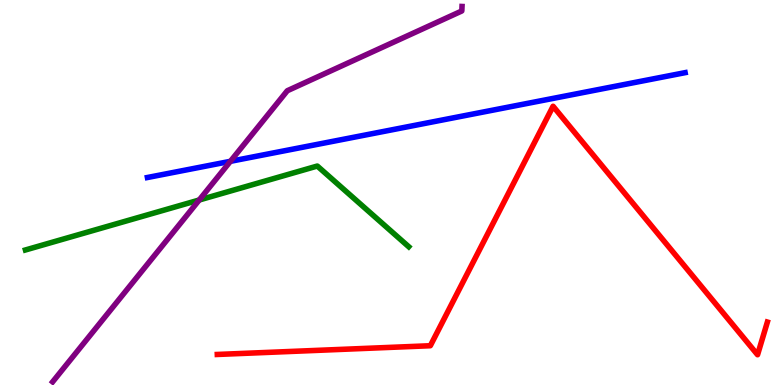[{'lines': ['blue', 'red'], 'intersections': []}, {'lines': ['green', 'red'], 'intersections': []}, {'lines': ['purple', 'red'], 'intersections': []}, {'lines': ['blue', 'green'], 'intersections': []}, {'lines': ['blue', 'purple'], 'intersections': [{'x': 2.97, 'y': 5.81}]}, {'lines': ['green', 'purple'], 'intersections': [{'x': 2.57, 'y': 4.81}]}]